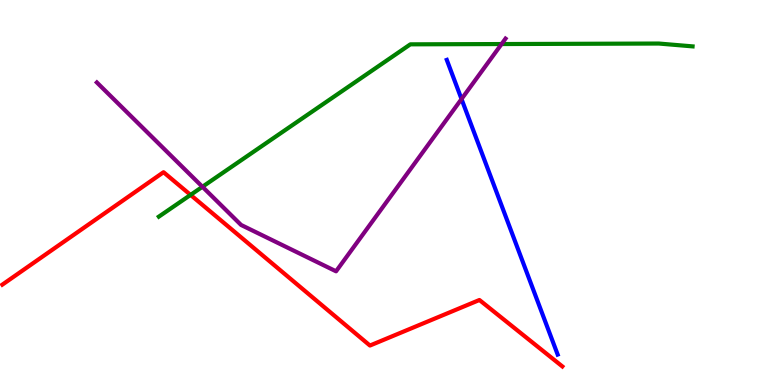[{'lines': ['blue', 'red'], 'intersections': []}, {'lines': ['green', 'red'], 'intersections': [{'x': 2.46, 'y': 4.94}]}, {'lines': ['purple', 'red'], 'intersections': []}, {'lines': ['blue', 'green'], 'intersections': []}, {'lines': ['blue', 'purple'], 'intersections': [{'x': 5.96, 'y': 7.43}]}, {'lines': ['green', 'purple'], 'intersections': [{'x': 2.61, 'y': 5.15}, {'x': 6.47, 'y': 8.86}]}]